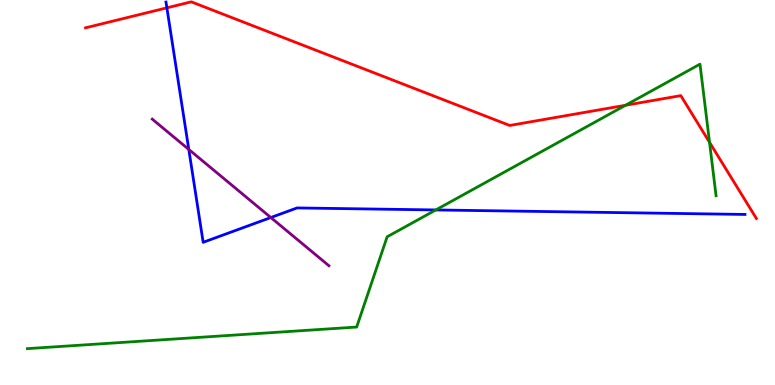[{'lines': ['blue', 'red'], 'intersections': [{'x': 2.15, 'y': 9.8}]}, {'lines': ['green', 'red'], 'intersections': [{'x': 8.07, 'y': 7.27}, {'x': 9.16, 'y': 6.3}]}, {'lines': ['purple', 'red'], 'intersections': []}, {'lines': ['blue', 'green'], 'intersections': [{'x': 5.62, 'y': 4.55}]}, {'lines': ['blue', 'purple'], 'intersections': [{'x': 2.44, 'y': 6.12}, {'x': 3.49, 'y': 4.35}]}, {'lines': ['green', 'purple'], 'intersections': []}]